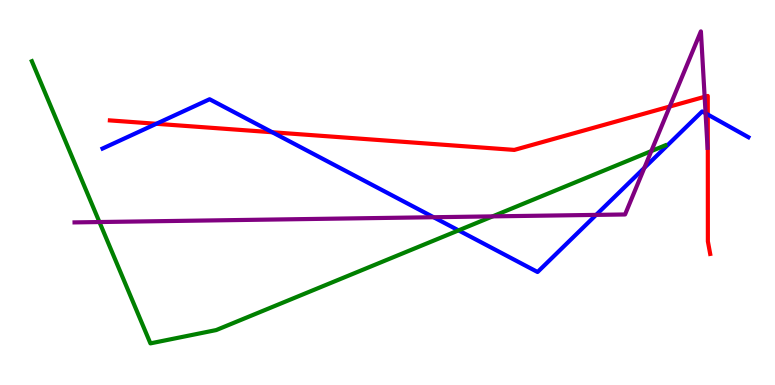[{'lines': ['blue', 'red'], 'intersections': [{'x': 2.02, 'y': 6.78}, {'x': 3.51, 'y': 6.56}, {'x': 9.13, 'y': 7.02}]}, {'lines': ['green', 'red'], 'intersections': []}, {'lines': ['purple', 'red'], 'intersections': [{'x': 8.64, 'y': 7.23}, {'x': 9.09, 'y': 7.49}]}, {'lines': ['blue', 'green'], 'intersections': [{'x': 5.92, 'y': 4.02}]}, {'lines': ['blue', 'purple'], 'intersections': [{'x': 5.59, 'y': 4.36}, {'x': 7.69, 'y': 4.42}, {'x': 8.31, 'y': 5.64}, {'x': 9.1, 'y': 7.06}]}, {'lines': ['green', 'purple'], 'intersections': [{'x': 1.28, 'y': 4.23}, {'x': 6.36, 'y': 4.38}, {'x': 8.4, 'y': 6.08}]}]